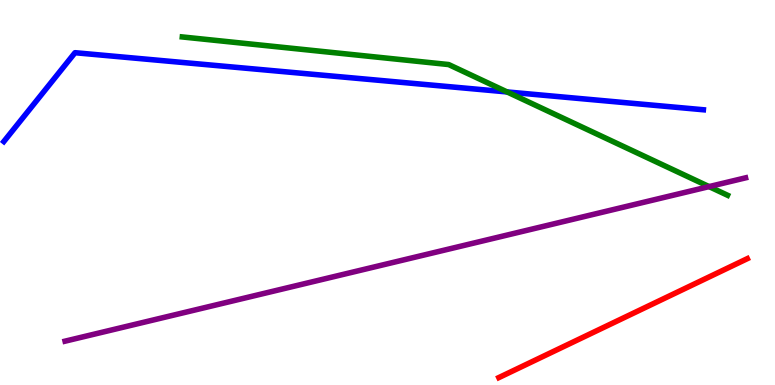[{'lines': ['blue', 'red'], 'intersections': []}, {'lines': ['green', 'red'], 'intersections': []}, {'lines': ['purple', 'red'], 'intersections': []}, {'lines': ['blue', 'green'], 'intersections': [{'x': 6.54, 'y': 7.61}]}, {'lines': ['blue', 'purple'], 'intersections': []}, {'lines': ['green', 'purple'], 'intersections': [{'x': 9.15, 'y': 5.15}]}]